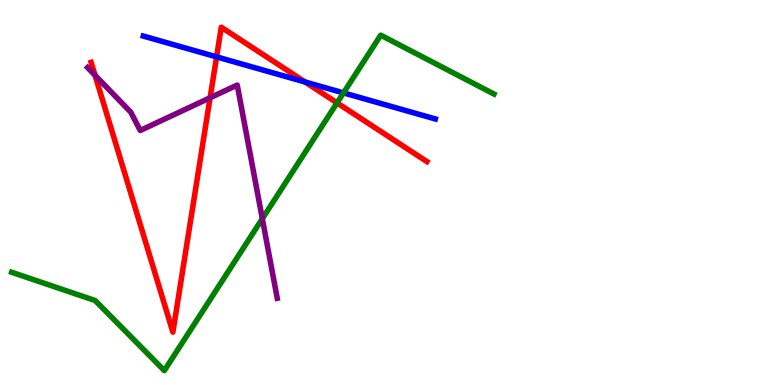[{'lines': ['blue', 'red'], 'intersections': [{'x': 2.79, 'y': 8.52}, {'x': 3.94, 'y': 7.87}]}, {'lines': ['green', 'red'], 'intersections': [{'x': 4.35, 'y': 7.33}]}, {'lines': ['purple', 'red'], 'intersections': [{'x': 1.23, 'y': 8.05}, {'x': 2.71, 'y': 7.46}]}, {'lines': ['blue', 'green'], 'intersections': [{'x': 4.43, 'y': 7.59}]}, {'lines': ['blue', 'purple'], 'intersections': []}, {'lines': ['green', 'purple'], 'intersections': [{'x': 3.38, 'y': 4.32}]}]